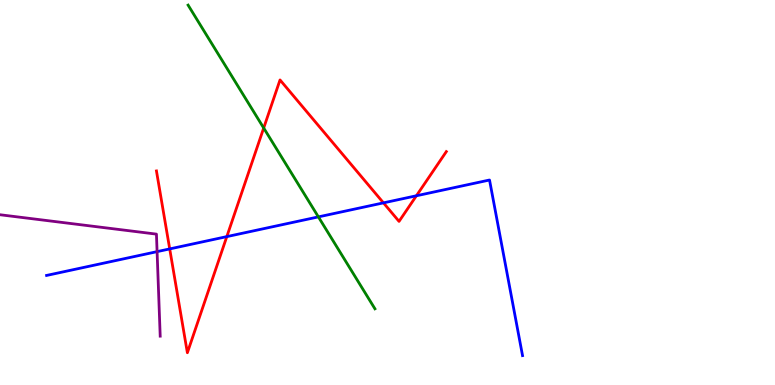[{'lines': ['blue', 'red'], 'intersections': [{'x': 2.19, 'y': 3.53}, {'x': 2.93, 'y': 3.85}, {'x': 4.95, 'y': 4.73}, {'x': 5.37, 'y': 4.92}]}, {'lines': ['green', 'red'], 'intersections': [{'x': 3.4, 'y': 6.68}]}, {'lines': ['purple', 'red'], 'intersections': []}, {'lines': ['blue', 'green'], 'intersections': [{'x': 4.11, 'y': 4.37}]}, {'lines': ['blue', 'purple'], 'intersections': [{'x': 2.03, 'y': 3.46}]}, {'lines': ['green', 'purple'], 'intersections': []}]